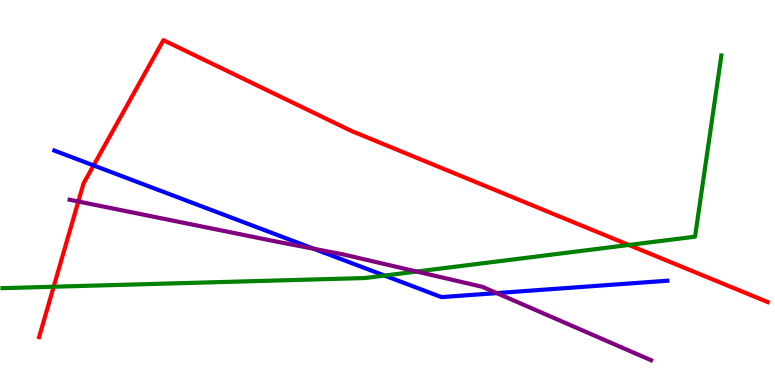[{'lines': ['blue', 'red'], 'intersections': [{'x': 1.21, 'y': 5.7}]}, {'lines': ['green', 'red'], 'intersections': [{'x': 0.693, 'y': 2.55}, {'x': 8.11, 'y': 3.64}]}, {'lines': ['purple', 'red'], 'intersections': [{'x': 1.01, 'y': 4.77}]}, {'lines': ['blue', 'green'], 'intersections': [{'x': 4.96, 'y': 2.84}]}, {'lines': ['blue', 'purple'], 'intersections': [{'x': 4.05, 'y': 3.54}, {'x': 6.41, 'y': 2.39}]}, {'lines': ['green', 'purple'], 'intersections': [{'x': 5.38, 'y': 2.95}]}]